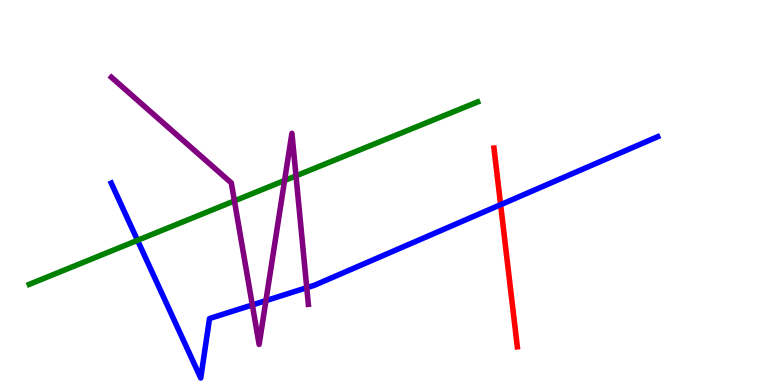[{'lines': ['blue', 'red'], 'intersections': [{'x': 6.46, 'y': 4.68}]}, {'lines': ['green', 'red'], 'intersections': []}, {'lines': ['purple', 'red'], 'intersections': []}, {'lines': ['blue', 'green'], 'intersections': [{'x': 1.77, 'y': 3.76}]}, {'lines': ['blue', 'purple'], 'intersections': [{'x': 3.26, 'y': 2.08}, {'x': 3.43, 'y': 2.19}, {'x': 3.96, 'y': 2.53}]}, {'lines': ['green', 'purple'], 'intersections': [{'x': 3.02, 'y': 4.78}, {'x': 3.67, 'y': 5.31}, {'x': 3.82, 'y': 5.43}]}]